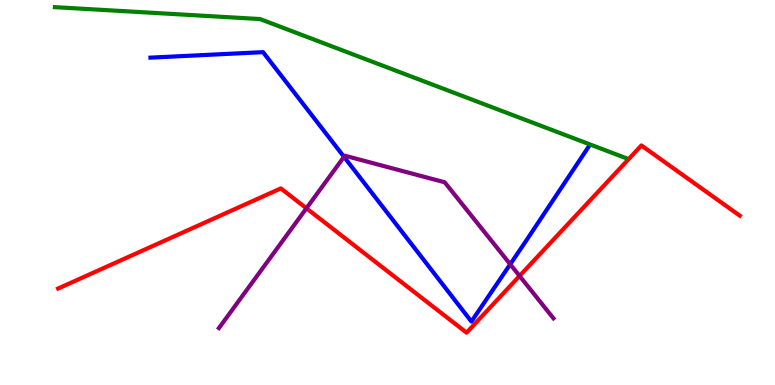[{'lines': ['blue', 'red'], 'intersections': []}, {'lines': ['green', 'red'], 'intersections': []}, {'lines': ['purple', 'red'], 'intersections': [{'x': 3.95, 'y': 4.59}, {'x': 6.7, 'y': 2.83}]}, {'lines': ['blue', 'green'], 'intersections': []}, {'lines': ['blue', 'purple'], 'intersections': [{'x': 4.44, 'y': 5.93}, {'x': 6.58, 'y': 3.14}]}, {'lines': ['green', 'purple'], 'intersections': []}]